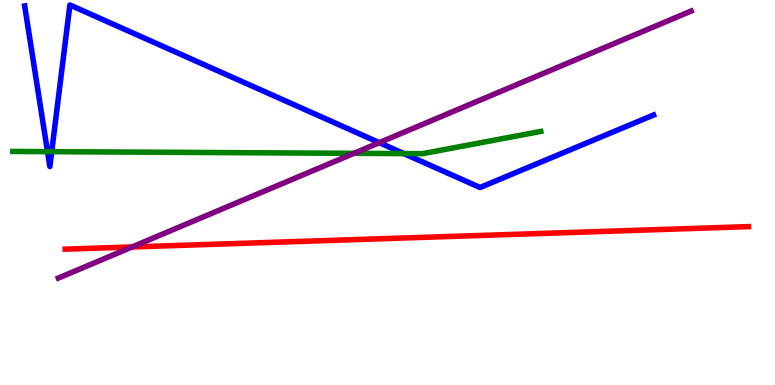[{'lines': ['blue', 'red'], 'intersections': []}, {'lines': ['green', 'red'], 'intersections': []}, {'lines': ['purple', 'red'], 'intersections': [{'x': 1.7, 'y': 3.59}]}, {'lines': ['blue', 'green'], 'intersections': [{'x': 0.613, 'y': 6.06}, {'x': 0.667, 'y': 6.06}, {'x': 5.21, 'y': 6.01}]}, {'lines': ['blue', 'purple'], 'intersections': [{'x': 4.89, 'y': 6.29}]}, {'lines': ['green', 'purple'], 'intersections': [{'x': 4.57, 'y': 6.02}]}]